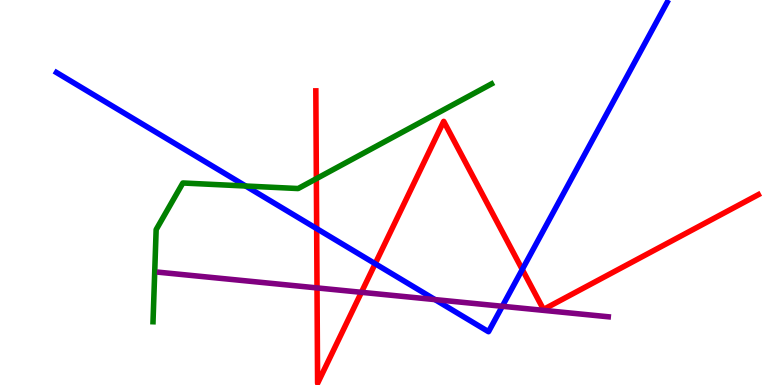[{'lines': ['blue', 'red'], 'intersections': [{'x': 4.09, 'y': 4.06}, {'x': 4.84, 'y': 3.15}, {'x': 6.74, 'y': 3.0}]}, {'lines': ['green', 'red'], 'intersections': [{'x': 4.08, 'y': 5.36}]}, {'lines': ['purple', 'red'], 'intersections': [{'x': 4.09, 'y': 2.52}, {'x': 4.66, 'y': 2.41}]}, {'lines': ['blue', 'green'], 'intersections': [{'x': 3.17, 'y': 5.17}]}, {'lines': ['blue', 'purple'], 'intersections': [{'x': 5.61, 'y': 2.22}, {'x': 6.48, 'y': 2.04}]}, {'lines': ['green', 'purple'], 'intersections': []}]